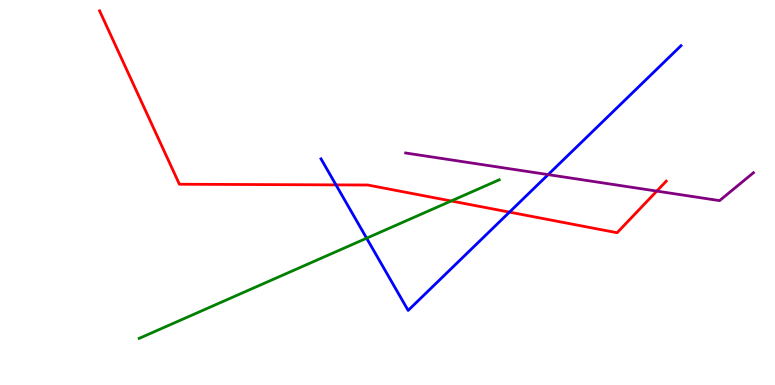[{'lines': ['blue', 'red'], 'intersections': [{'x': 4.34, 'y': 5.2}, {'x': 6.57, 'y': 4.49}]}, {'lines': ['green', 'red'], 'intersections': [{'x': 5.82, 'y': 4.78}]}, {'lines': ['purple', 'red'], 'intersections': [{'x': 8.47, 'y': 5.04}]}, {'lines': ['blue', 'green'], 'intersections': [{'x': 4.73, 'y': 3.81}]}, {'lines': ['blue', 'purple'], 'intersections': [{'x': 7.07, 'y': 5.46}]}, {'lines': ['green', 'purple'], 'intersections': []}]